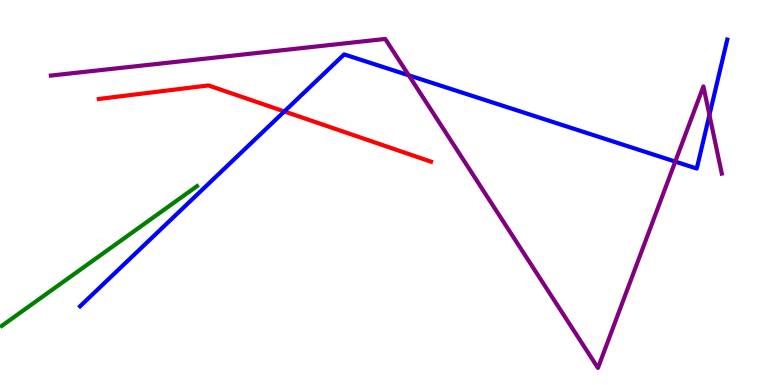[{'lines': ['blue', 'red'], 'intersections': [{'x': 3.67, 'y': 7.11}]}, {'lines': ['green', 'red'], 'intersections': []}, {'lines': ['purple', 'red'], 'intersections': []}, {'lines': ['blue', 'green'], 'intersections': []}, {'lines': ['blue', 'purple'], 'intersections': [{'x': 5.27, 'y': 8.04}, {'x': 8.71, 'y': 5.8}, {'x': 9.15, 'y': 7.01}]}, {'lines': ['green', 'purple'], 'intersections': []}]